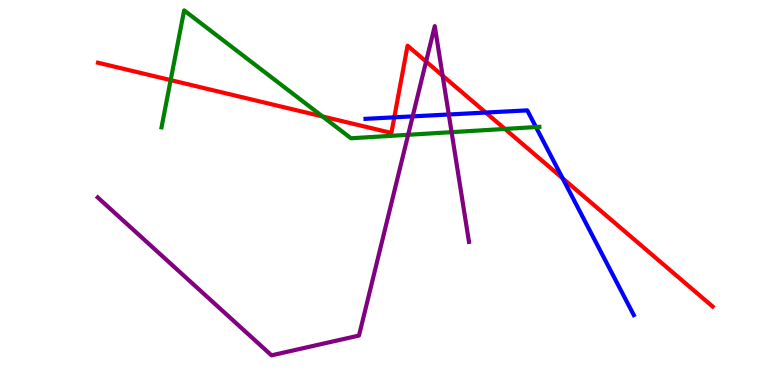[{'lines': ['blue', 'red'], 'intersections': [{'x': 5.09, 'y': 6.95}, {'x': 6.27, 'y': 7.08}, {'x': 7.26, 'y': 5.37}]}, {'lines': ['green', 'red'], 'intersections': [{'x': 2.2, 'y': 7.92}, {'x': 4.16, 'y': 6.98}, {'x': 6.51, 'y': 6.65}]}, {'lines': ['purple', 'red'], 'intersections': [{'x': 5.5, 'y': 8.4}, {'x': 5.71, 'y': 8.03}]}, {'lines': ['blue', 'green'], 'intersections': [{'x': 6.92, 'y': 6.7}]}, {'lines': ['blue', 'purple'], 'intersections': [{'x': 5.32, 'y': 6.98}, {'x': 5.79, 'y': 7.03}]}, {'lines': ['green', 'purple'], 'intersections': [{'x': 5.27, 'y': 6.5}, {'x': 5.83, 'y': 6.57}]}]